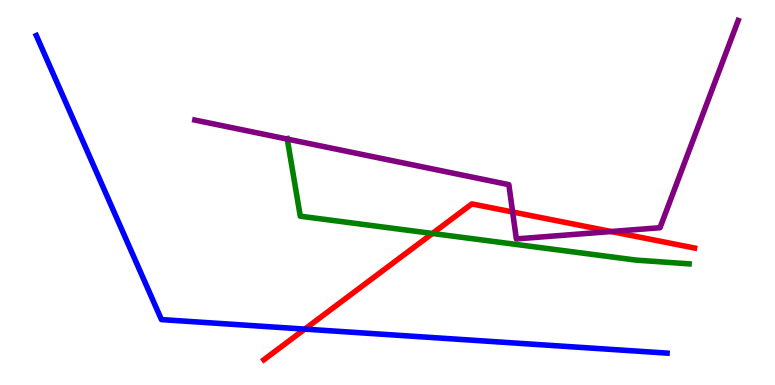[{'lines': ['blue', 'red'], 'intersections': [{'x': 3.93, 'y': 1.45}]}, {'lines': ['green', 'red'], 'intersections': [{'x': 5.58, 'y': 3.94}]}, {'lines': ['purple', 'red'], 'intersections': [{'x': 6.61, 'y': 4.49}, {'x': 7.89, 'y': 3.99}]}, {'lines': ['blue', 'green'], 'intersections': []}, {'lines': ['blue', 'purple'], 'intersections': []}, {'lines': ['green', 'purple'], 'intersections': [{'x': 3.71, 'y': 6.39}]}]